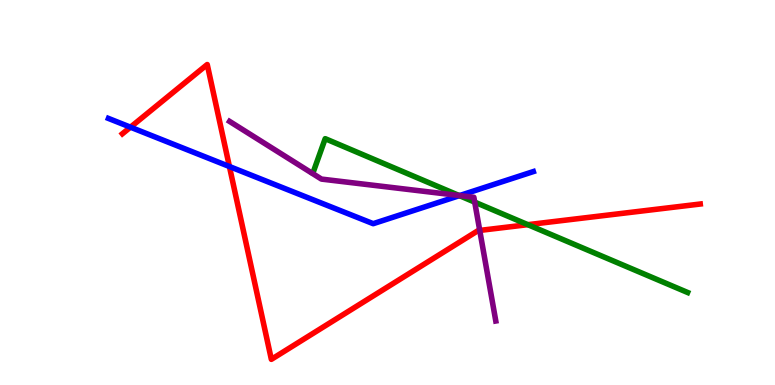[{'lines': ['blue', 'red'], 'intersections': [{'x': 1.68, 'y': 6.7}, {'x': 2.96, 'y': 5.67}]}, {'lines': ['green', 'red'], 'intersections': [{'x': 6.81, 'y': 4.16}]}, {'lines': ['purple', 'red'], 'intersections': [{'x': 6.19, 'y': 4.01}]}, {'lines': ['blue', 'green'], 'intersections': [{'x': 5.93, 'y': 4.92}]}, {'lines': ['blue', 'purple'], 'intersections': [{'x': 5.93, 'y': 4.92}]}, {'lines': ['green', 'purple'], 'intersections': [{'x': 5.92, 'y': 4.92}, {'x': 6.13, 'y': 4.75}]}]